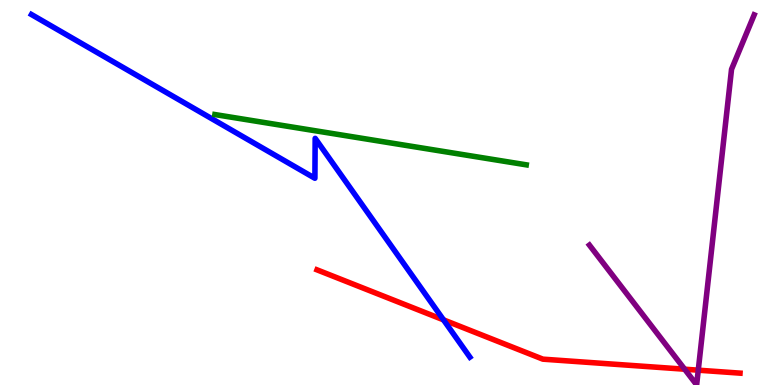[{'lines': ['blue', 'red'], 'intersections': [{'x': 5.72, 'y': 1.69}]}, {'lines': ['green', 'red'], 'intersections': []}, {'lines': ['purple', 'red'], 'intersections': [{'x': 8.83, 'y': 0.41}, {'x': 9.01, 'y': 0.385}]}, {'lines': ['blue', 'green'], 'intersections': []}, {'lines': ['blue', 'purple'], 'intersections': []}, {'lines': ['green', 'purple'], 'intersections': []}]